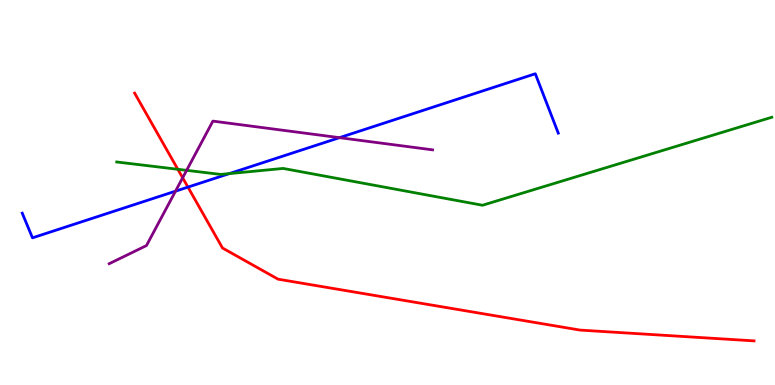[{'lines': ['blue', 'red'], 'intersections': [{'x': 2.43, 'y': 5.14}]}, {'lines': ['green', 'red'], 'intersections': [{'x': 2.29, 'y': 5.6}]}, {'lines': ['purple', 'red'], 'intersections': [{'x': 2.36, 'y': 5.38}]}, {'lines': ['blue', 'green'], 'intersections': [{'x': 2.96, 'y': 5.49}]}, {'lines': ['blue', 'purple'], 'intersections': [{'x': 2.26, 'y': 5.03}, {'x': 4.38, 'y': 6.42}]}, {'lines': ['green', 'purple'], 'intersections': [{'x': 2.41, 'y': 5.58}]}]